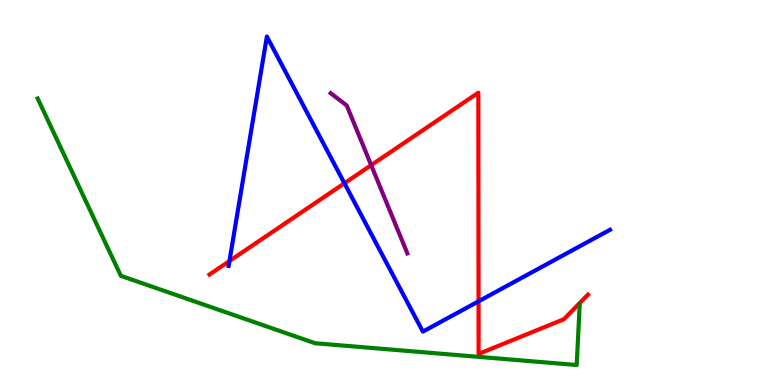[{'lines': ['blue', 'red'], 'intersections': [{'x': 2.96, 'y': 3.22}, {'x': 4.44, 'y': 5.24}, {'x': 6.17, 'y': 2.17}]}, {'lines': ['green', 'red'], 'intersections': []}, {'lines': ['purple', 'red'], 'intersections': [{'x': 4.79, 'y': 5.71}]}, {'lines': ['blue', 'green'], 'intersections': []}, {'lines': ['blue', 'purple'], 'intersections': []}, {'lines': ['green', 'purple'], 'intersections': []}]